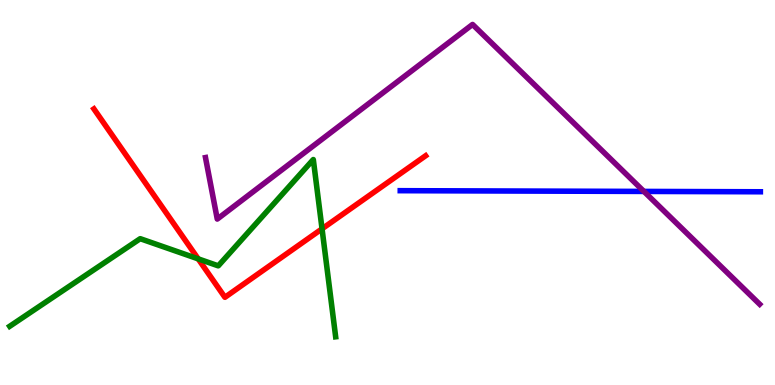[{'lines': ['blue', 'red'], 'intersections': []}, {'lines': ['green', 'red'], 'intersections': [{'x': 2.56, 'y': 3.28}, {'x': 4.16, 'y': 4.06}]}, {'lines': ['purple', 'red'], 'intersections': []}, {'lines': ['blue', 'green'], 'intersections': []}, {'lines': ['blue', 'purple'], 'intersections': [{'x': 8.31, 'y': 5.03}]}, {'lines': ['green', 'purple'], 'intersections': []}]